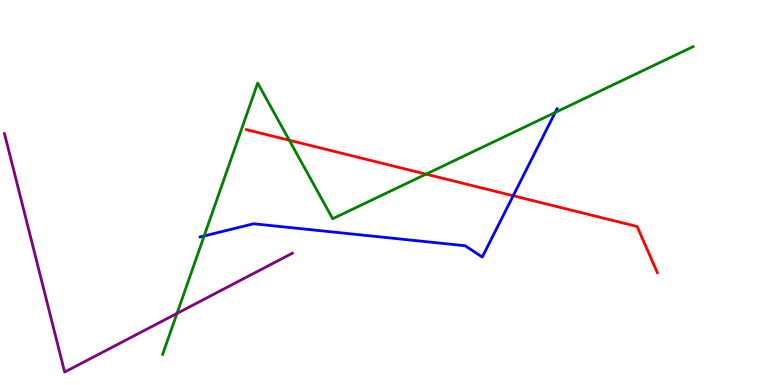[{'lines': ['blue', 'red'], 'intersections': [{'x': 6.62, 'y': 4.92}]}, {'lines': ['green', 'red'], 'intersections': [{'x': 3.73, 'y': 6.36}, {'x': 5.5, 'y': 5.48}]}, {'lines': ['purple', 'red'], 'intersections': []}, {'lines': ['blue', 'green'], 'intersections': [{'x': 2.63, 'y': 3.87}, {'x': 7.16, 'y': 7.08}]}, {'lines': ['blue', 'purple'], 'intersections': []}, {'lines': ['green', 'purple'], 'intersections': [{'x': 2.28, 'y': 1.86}]}]